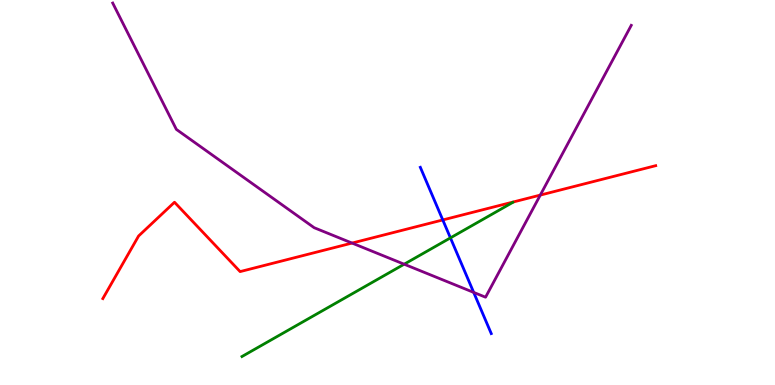[{'lines': ['blue', 'red'], 'intersections': [{'x': 5.71, 'y': 4.29}]}, {'lines': ['green', 'red'], 'intersections': []}, {'lines': ['purple', 'red'], 'intersections': [{'x': 4.54, 'y': 3.69}, {'x': 6.97, 'y': 4.93}]}, {'lines': ['blue', 'green'], 'intersections': [{'x': 5.81, 'y': 3.82}]}, {'lines': ['blue', 'purple'], 'intersections': [{'x': 6.11, 'y': 2.41}]}, {'lines': ['green', 'purple'], 'intersections': [{'x': 5.22, 'y': 3.14}]}]